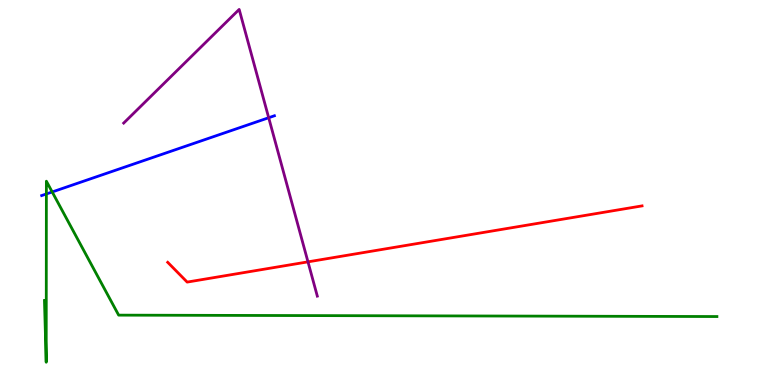[{'lines': ['blue', 'red'], 'intersections': []}, {'lines': ['green', 'red'], 'intersections': []}, {'lines': ['purple', 'red'], 'intersections': [{'x': 3.97, 'y': 3.2}]}, {'lines': ['blue', 'green'], 'intersections': [{'x': 0.598, 'y': 4.96}, {'x': 0.673, 'y': 5.01}]}, {'lines': ['blue', 'purple'], 'intersections': [{'x': 3.47, 'y': 6.94}]}, {'lines': ['green', 'purple'], 'intersections': []}]